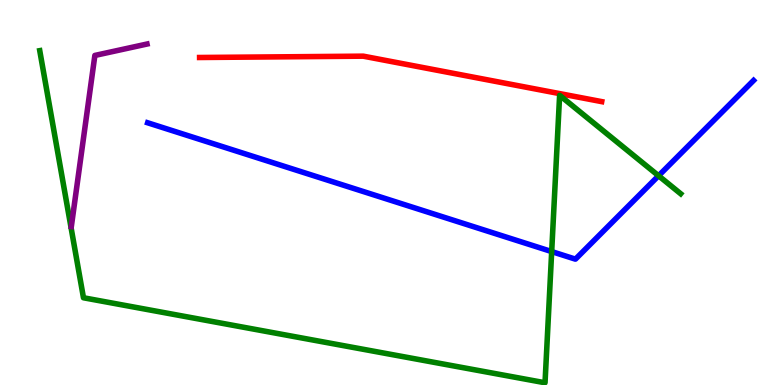[{'lines': ['blue', 'red'], 'intersections': []}, {'lines': ['green', 'red'], 'intersections': []}, {'lines': ['purple', 'red'], 'intersections': []}, {'lines': ['blue', 'green'], 'intersections': [{'x': 7.12, 'y': 3.47}, {'x': 8.5, 'y': 5.43}]}, {'lines': ['blue', 'purple'], 'intersections': []}, {'lines': ['green', 'purple'], 'intersections': []}]